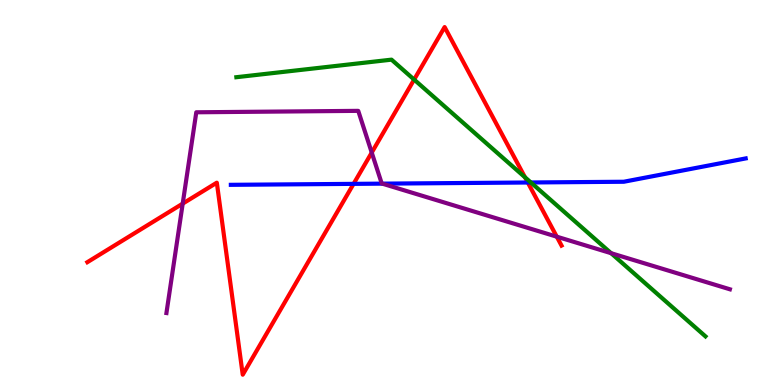[{'lines': ['blue', 'red'], 'intersections': [{'x': 4.56, 'y': 5.22}, {'x': 6.81, 'y': 5.26}]}, {'lines': ['green', 'red'], 'intersections': [{'x': 5.34, 'y': 7.93}, {'x': 6.77, 'y': 5.39}]}, {'lines': ['purple', 'red'], 'intersections': [{'x': 2.36, 'y': 4.71}, {'x': 4.8, 'y': 6.04}, {'x': 7.18, 'y': 3.85}]}, {'lines': ['blue', 'green'], 'intersections': [{'x': 6.85, 'y': 5.26}]}, {'lines': ['blue', 'purple'], 'intersections': [{'x': 4.93, 'y': 5.23}]}, {'lines': ['green', 'purple'], 'intersections': [{'x': 7.89, 'y': 3.42}]}]